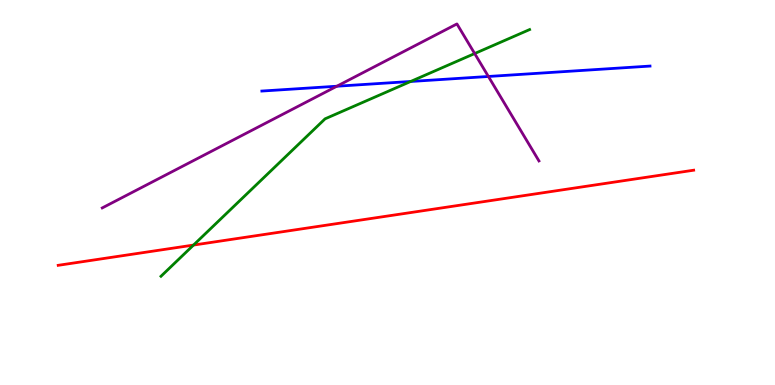[{'lines': ['blue', 'red'], 'intersections': []}, {'lines': ['green', 'red'], 'intersections': [{'x': 2.5, 'y': 3.63}]}, {'lines': ['purple', 'red'], 'intersections': []}, {'lines': ['blue', 'green'], 'intersections': [{'x': 5.3, 'y': 7.88}]}, {'lines': ['blue', 'purple'], 'intersections': [{'x': 4.35, 'y': 7.76}, {'x': 6.3, 'y': 8.01}]}, {'lines': ['green', 'purple'], 'intersections': [{'x': 6.12, 'y': 8.61}]}]